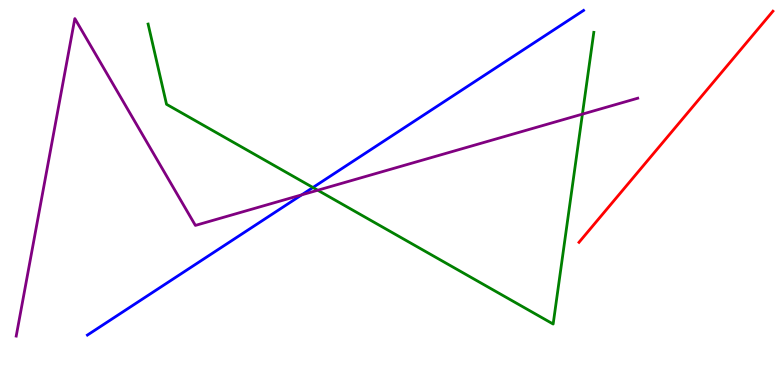[{'lines': ['blue', 'red'], 'intersections': []}, {'lines': ['green', 'red'], 'intersections': []}, {'lines': ['purple', 'red'], 'intersections': []}, {'lines': ['blue', 'green'], 'intersections': [{'x': 4.04, 'y': 5.13}]}, {'lines': ['blue', 'purple'], 'intersections': [{'x': 3.89, 'y': 4.94}]}, {'lines': ['green', 'purple'], 'intersections': [{'x': 4.1, 'y': 5.06}, {'x': 7.51, 'y': 7.04}]}]